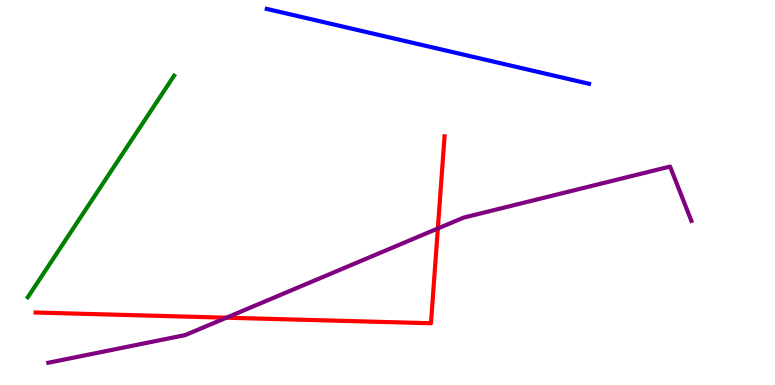[{'lines': ['blue', 'red'], 'intersections': []}, {'lines': ['green', 'red'], 'intersections': []}, {'lines': ['purple', 'red'], 'intersections': [{'x': 2.92, 'y': 1.75}, {'x': 5.65, 'y': 4.07}]}, {'lines': ['blue', 'green'], 'intersections': []}, {'lines': ['blue', 'purple'], 'intersections': []}, {'lines': ['green', 'purple'], 'intersections': []}]